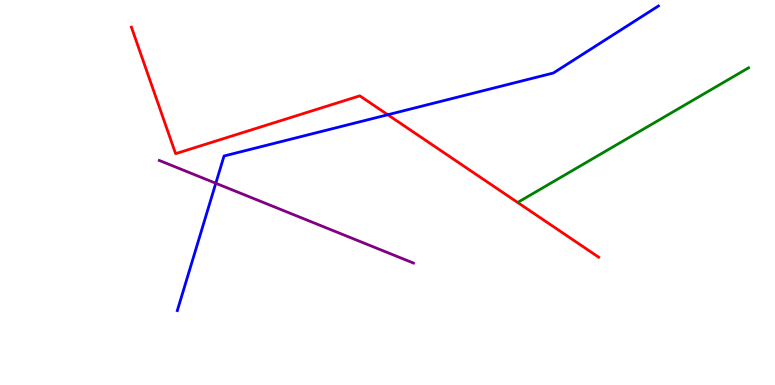[{'lines': ['blue', 'red'], 'intersections': [{'x': 5.0, 'y': 7.02}]}, {'lines': ['green', 'red'], 'intersections': []}, {'lines': ['purple', 'red'], 'intersections': []}, {'lines': ['blue', 'green'], 'intersections': []}, {'lines': ['blue', 'purple'], 'intersections': [{'x': 2.78, 'y': 5.24}]}, {'lines': ['green', 'purple'], 'intersections': []}]